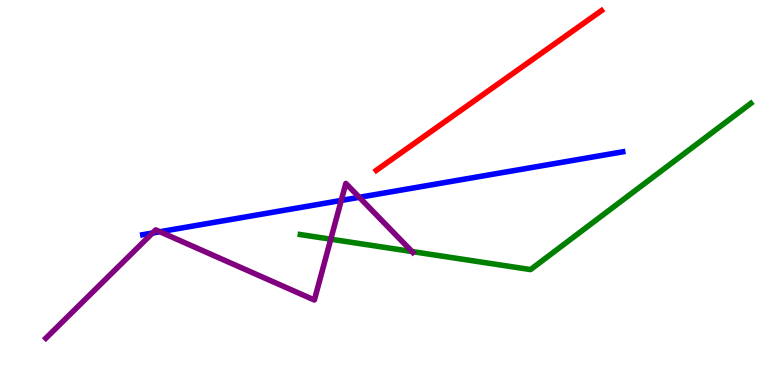[{'lines': ['blue', 'red'], 'intersections': []}, {'lines': ['green', 'red'], 'intersections': []}, {'lines': ['purple', 'red'], 'intersections': []}, {'lines': ['blue', 'green'], 'intersections': []}, {'lines': ['blue', 'purple'], 'intersections': [{'x': 1.97, 'y': 3.95}, {'x': 2.06, 'y': 3.98}, {'x': 4.4, 'y': 4.79}, {'x': 4.64, 'y': 4.88}]}, {'lines': ['green', 'purple'], 'intersections': [{'x': 4.27, 'y': 3.79}, {'x': 5.32, 'y': 3.47}]}]